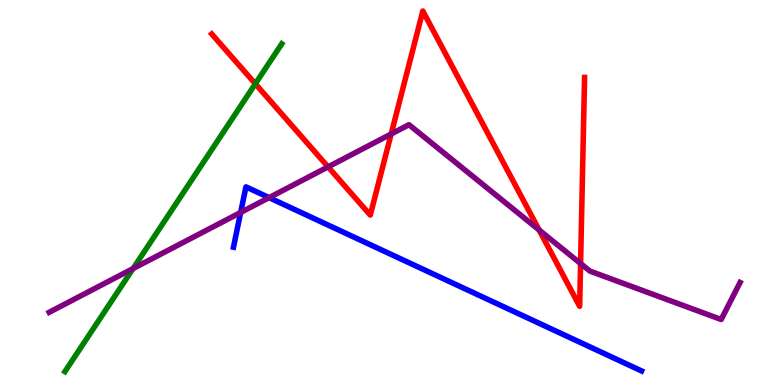[{'lines': ['blue', 'red'], 'intersections': []}, {'lines': ['green', 'red'], 'intersections': [{'x': 3.29, 'y': 7.82}]}, {'lines': ['purple', 'red'], 'intersections': [{'x': 4.23, 'y': 5.67}, {'x': 5.05, 'y': 6.52}, {'x': 6.96, 'y': 4.03}, {'x': 7.49, 'y': 3.16}]}, {'lines': ['blue', 'green'], 'intersections': []}, {'lines': ['blue', 'purple'], 'intersections': [{'x': 3.11, 'y': 4.48}, {'x': 3.47, 'y': 4.87}]}, {'lines': ['green', 'purple'], 'intersections': [{'x': 1.72, 'y': 3.02}]}]